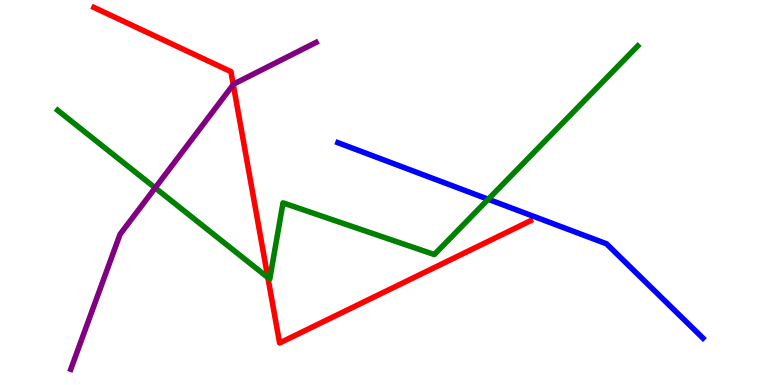[{'lines': ['blue', 'red'], 'intersections': []}, {'lines': ['green', 'red'], 'intersections': [{'x': 3.46, 'y': 2.79}]}, {'lines': ['purple', 'red'], 'intersections': [{'x': 3.01, 'y': 7.8}]}, {'lines': ['blue', 'green'], 'intersections': [{'x': 6.3, 'y': 4.82}]}, {'lines': ['blue', 'purple'], 'intersections': []}, {'lines': ['green', 'purple'], 'intersections': [{'x': 2.0, 'y': 5.12}]}]